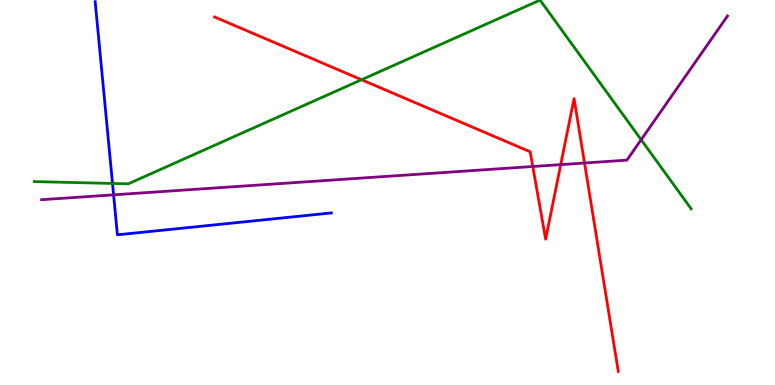[{'lines': ['blue', 'red'], 'intersections': []}, {'lines': ['green', 'red'], 'intersections': [{'x': 4.66, 'y': 7.93}]}, {'lines': ['purple', 'red'], 'intersections': [{'x': 6.87, 'y': 5.68}, {'x': 7.24, 'y': 5.72}, {'x': 7.54, 'y': 5.77}]}, {'lines': ['blue', 'green'], 'intersections': [{'x': 1.45, 'y': 5.24}]}, {'lines': ['blue', 'purple'], 'intersections': [{'x': 1.47, 'y': 4.94}]}, {'lines': ['green', 'purple'], 'intersections': [{'x': 8.27, 'y': 6.37}]}]